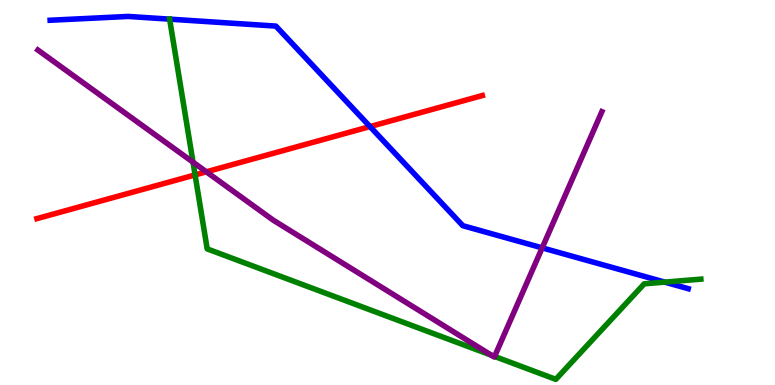[{'lines': ['blue', 'red'], 'intersections': [{'x': 4.77, 'y': 6.71}]}, {'lines': ['green', 'red'], 'intersections': [{'x': 2.52, 'y': 5.46}]}, {'lines': ['purple', 'red'], 'intersections': [{'x': 2.66, 'y': 5.54}]}, {'lines': ['blue', 'green'], 'intersections': [{'x': 2.19, 'y': 9.5}, {'x': 8.58, 'y': 2.67}]}, {'lines': ['blue', 'purple'], 'intersections': [{'x': 7.0, 'y': 3.56}]}, {'lines': ['green', 'purple'], 'intersections': [{'x': 2.49, 'y': 5.79}, {'x': 6.34, 'y': 0.772}, {'x': 6.38, 'y': 0.742}]}]